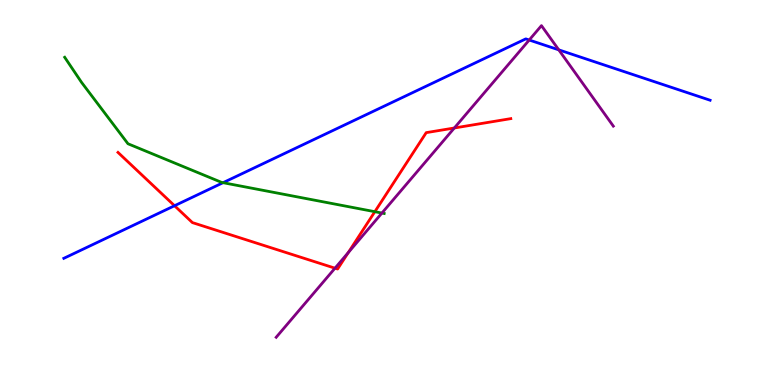[{'lines': ['blue', 'red'], 'intersections': [{'x': 2.25, 'y': 4.66}]}, {'lines': ['green', 'red'], 'intersections': [{'x': 4.84, 'y': 4.5}]}, {'lines': ['purple', 'red'], 'intersections': [{'x': 4.32, 'y': 3.03}, {'x': 4.49, 'y': 3.44}, {'x': 5.86, 'y': 6.68}]}, {'lines': ['blue', 'green'], 'intersections': [{'x': 2.88, 'y': 5.25}]}, {'lines': ['blue', 'purple'], 'intersections': [{'x': 6.83, 'y': 8.96}, {'x': 7.21, 'y': 8.71}]}, {'lines': ['green', 'purple'], 'intersections': [{'x': 4.93, 'y': 4.47}]}]